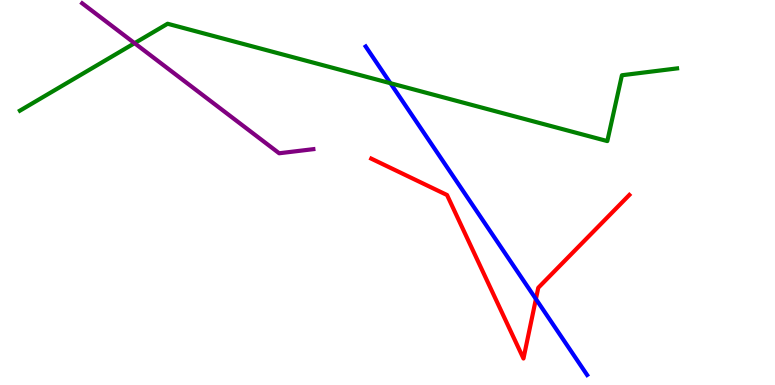[{'lines': ['blue', 'red'], 'intersections': [{'x': 6.91, 'y': 2.23}]}, {'lines': ['green', 'red'], 'intersections': []}, {'lines': ['purple', 'red'], 'intersections': []}, {'lines': ['blue', 'green'], 'intersections': [{'x': 5.04, 'y': 7.84}]}, {'lines': ['blue', 'purple'], 'intersections': []}, {'lines': ['green', 'purple'], 'intersections': [{'x': 1.74, 'y': 8.88}]}]